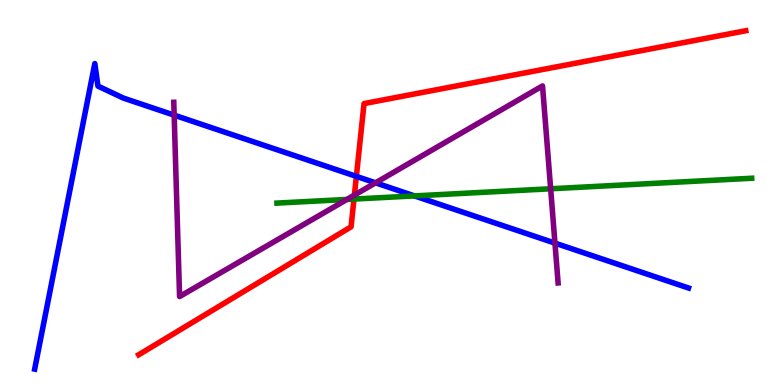[{'lines': ['blue', 'red'], 'intersections': [{'x': 4.6, 'y': 5.42}]}, {'lines': ['green', 'red'], 'intersections': [{'x': 4.57, 'y': 4.83}]}, {'lines': ['purple', 'red'], 'intersections': [{'x': 4.57, 'y': 4.93}]}, {'lines': ['blue', 'green'], 'intersections': [{'x': 5.35, 'y': 4.91}]}, {'lines': ['blue', 'purple'], 'intersections': [{'x': 2.25, 'y': 7.01}, {'x': 4.85, 'y': 5.25}, {'x': 7.16, 'y': 3.69}]}, {'lines': ['green', 'purple'], 'intersections': [{'x': 4.48, 'y': 4.82}, {'x': 7.11, 'y': 5.1}]}]